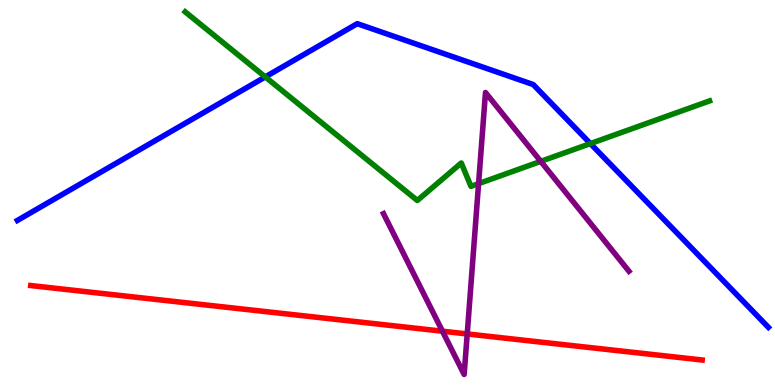[{'lines': ['blue', 'red'], 'intersections': []}, {'lines': ['green', 'red'], 'intersections': []}, {'lines': ['purple', 'red'], 'intersections': [{'x': 5.71, 'y': 1.4}, {'x': 6.03, 'y': 1.33}]}, {'lines': ['blue', 'green'], 'intersections': [{'x': 3.42, 'y': 8.0}, {'x': 7.62, 'y': 6.27}]}, {'lines': ['blue', 'purple'], 'intersections': []}, {'lines': ['green', 'purple'], 'intersections': [{'x': 6.18, 'y': 5.23}, {'x': 6.98, 'y': 5.81}]}]